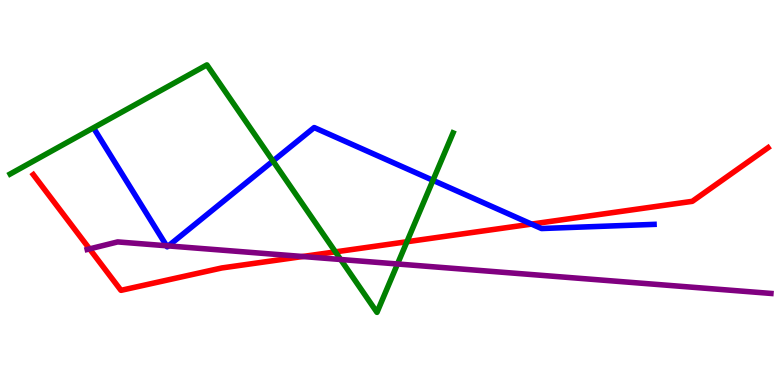[{'lines': ['blue', 'red'], 'intersections': [{'x': 6.86, 'y': 4.18}]}, {'lines': ['green', 'red'], 'intersections': [{'x': 4.33, 'y': 3.46}, {'x': 5.25, 'y': 3.72}]}, {'lines': ['purple', 'red'], 'intersections': [{'x': 1.16, 'y': 3.54}, {'x': 3.91, 'y': 3.34}]}, {'lines': ['blue', 'green'], 'intersections': [{'x': 3.52, 'y': 5.82}, {'x': 5.59, 'y': 5.32}]}, {'lines': ['blue', 'purple'], 'intersections': [{'x': 2.15, 'y': 3.62}, {'x': 2.17, 'y': 3.61}]}, {'lines': ['green', 'purple'], 'intersections': [{'x': 4.4, 'y': 3.26}, {'x': 5.13, 'y': 3.14}]}]